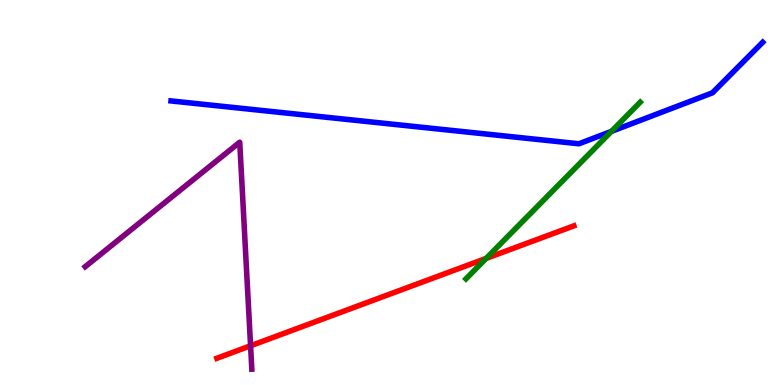[{'lines': ['blue', 'red'], 'intersections': []}, {'lines': ['green', 'red'], 'intersections': [{'x': 6.27, 'y': 3.29}]}, {'lines': ['purple', 'red'], 'intersections': [{'x': 3.23, 'y': 1.02}]}, {'lines': ['blue', 'green'], 'intersections': [{'x': 7.89, 'y': 6.59}]}, {'lines': ['blue', 'purple'], 'intersections': []}, {'lines': ['green', 'purple'], 'intersections': []}]